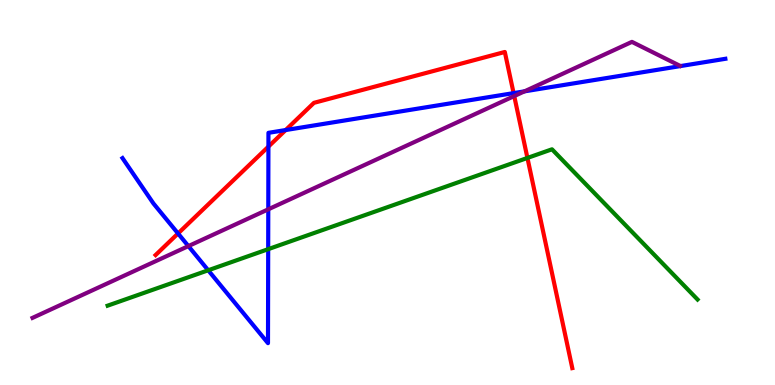[{'lines': ['blue', 'red'], 'intersections': [{'x': 2.3, 'y': 3.94}, {'x': 3.46, 'y': 6.19}, {'x': 3.69, 'y': 6.62}, {'x': 6.63, 'y': 7.58}]}, {'lines': ['green', 'red'], 'intersections': [{'x': 6.81, 'y': 5.9}]}, {'lines': ['purple', 'red'], 'intersections': [{'x': 6.64, 'y': 7.5}]}, {'lines': ['blue', 'green'], 'intersections': [{'x': 2.69, 'y': 2.98}, {'x': 3.46, 'y': 3.53}]}, {'lines': ['blue', 'purple'], 'intersections': [{'x': 2.43, 'y': 3.61}, {'x': 3.46, 'y': 4.56}, {'x': 6.77, 'y': 7.63}]}, {'lines': ['green', 'purple'], 'intersections': []}]